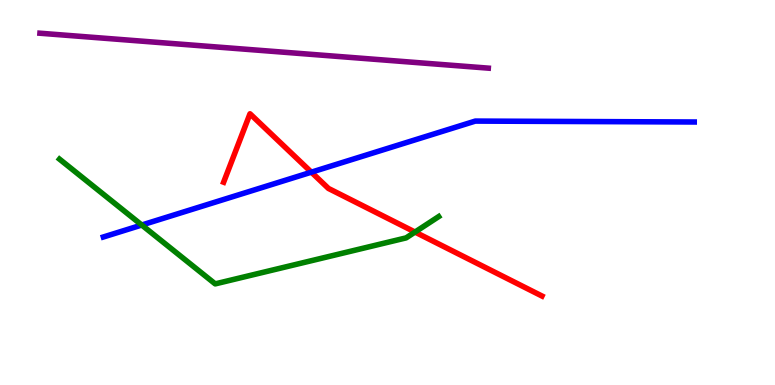[{'lines': ['blue', 'red'], 'intersections': [{'x': 4.02, 'y': 5.53}]}, {'lines': ['green', 'red'], 'intersections': [{'x': 5.36, 'y': 3.97}]}, {'lines': ['purple', 'red'], 'intersections': []}, {'lines': ['blue', 'green'], 'intersections': [{'x': 1.83, 'y': 4.16}]}, {'lines': ['blue', 'purple'], 'intersections': []}, {'lines': ['green', 'purple'], 'intersections': []}]